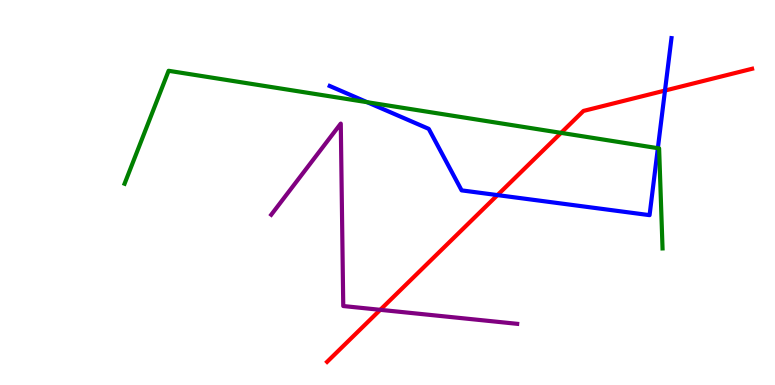[{'lines': ['blue', 'red'], 'intersections': [{'x': 6.42, 'y': 4.93}, {'x': 8.58, 'y': 7.65}]}, {'lines': ['green', 'red'], 'intersections': [{'x': 7.24, 'y': 6.55}]}, {'lines': ['purple', 'red'], 'intersections': [{'x': 4.91, 'y': 1.95}]}, {'lines': ['blue', 'green'], 'intersections': [{'x': 4.74, 'y': 7.35}, {'x': 8.49, 'y': 6.15}]}, {'lines': ['blue', 'purple'], 'intersections': []}, {'lines': ['green', 'purple'], 'intersections': []}]